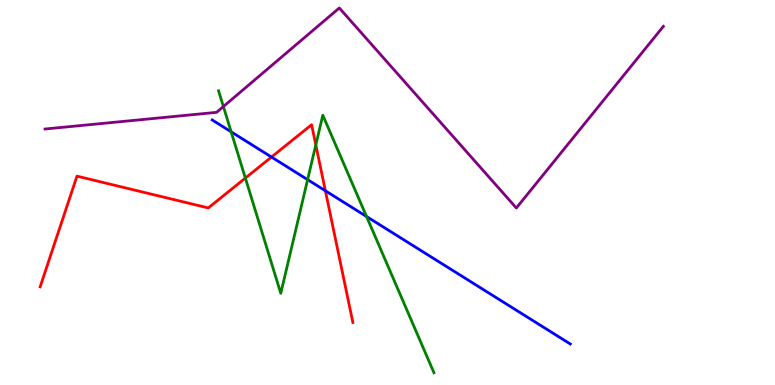[{'lines': ['blue', 'red'], 'intersections': [{'x': 3.5, 'y': 5.92}, {'x': 4.2, 'y': 5.04}]}, {'lines': ['green', 'red'], 'intersections': [{'x': 3.17, 'y': 5.37}, {'x': 4.08, 'y': 6.24}]}, {'lines': ['purple', 'red'], 'intersections': []}, {'lines': ['blue', 'green'], 'intersections': [{'x': 2.98, 'y': 6.58}, {'x': 3.97, 'y': 5.33}, {'x': 4.73, 'y': 4.38}]}, {'lines': ['blue', 'purple'], 'intersections': []}, {'lines': ['green', 'purple'], 'intersections': [{'x': 2.88, 'y': 7.23}]}]